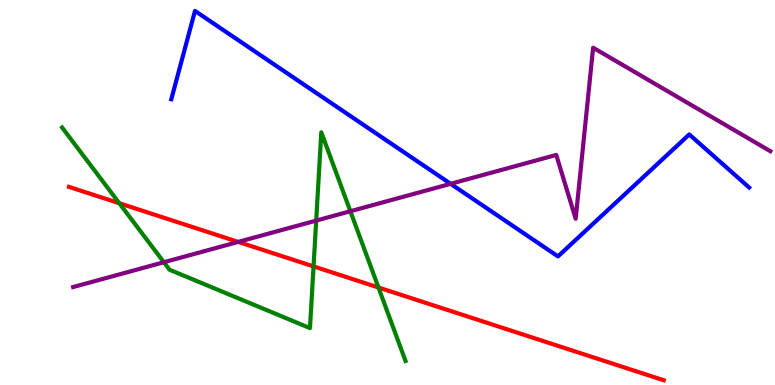[{'lines': ['blue', 'red'], 'intersections': []}, {'lines': ['green', 'red'], 'intersections': [{'x': 1.54, 'y': 4.72}, {'x': 4.05, 'y': 3.08}, {'x': 4.88, 'y': 2.53}]}, {'lines': ['purple', 'red'], 'intersections': [{'x': 3.07, 'y': 3.72}]}, {'lines': ['blue', 'green'], 'intersections': []}, {'lines': ['blue', 'purple'], 'intersections': [{'x': 5.81, 'y': 5.23}]}, {'lines': ['green', 'purple'], 'intersections': [{'x': 2.11, 'y': 3.19}, {'x': 4.08, 'y': 4.27}, {'x': 4.52, 'y': 4.51}]}]